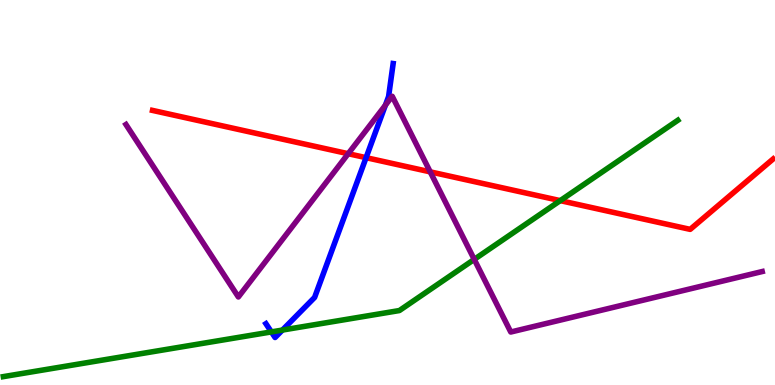[{'lines': ['blue', 'red'], 'intersections': [{'x': 4.72, 'y': 5.9}]}, {'lines': ['green', 'red'], 'intersections': [{'x': 7.23, 'y': 4.79}]}, {'lines': ['purple', 'red'], 'intersections': [{'x': 4.49, 'y': 6.01}, {'x': 5.55, 'y': 5.54}]}, {'lines': ['blue', 'green'], 'intersections': [{'x': 3.5, 'y': 1.38}, {'x': 3.64, 'y': 1.43}]}, {'lines': ['blue', 'purple'], 'intersections': [{'x': 4.97, 'y': 7.27}]}, {'lines': ['green', 'purple'], 'intersections': [{'x': 6.12, 'y': 3.26}]}]